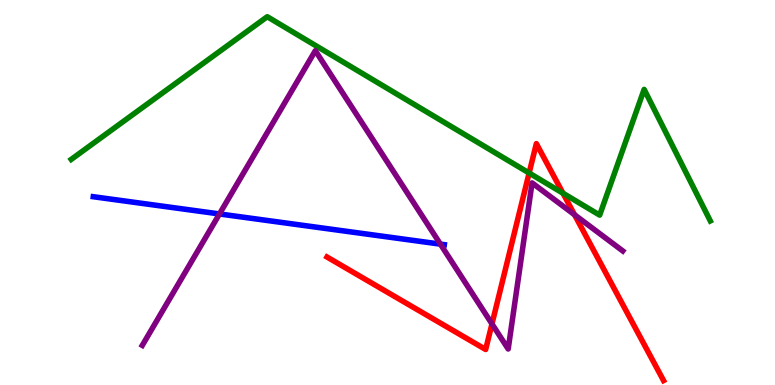[{'lines': ['blue', 'red'], 'intersections': []}, {'lines': ['green', 'red'], 'intersections': [{'x': 6.83, 'y': 5.51}, {'x': 7.26, 'y': 4.98}]}, {'lines': ['purple', 'red'], 'intersections': [{'x': 6.35, 'y': 1.59}, {'x': 7.41, 'y': 4.42}]}, {'lines': ['blue', 'green'], 'intersections': []}, {'lines': ['blue', 'purple'], 'intersections': [{'x': 2.83, 'y': 4.44}, {'x': 5.68, 'y': 3.66}]}, {'lines': ['green', 'purple'], 'intersections': []}]